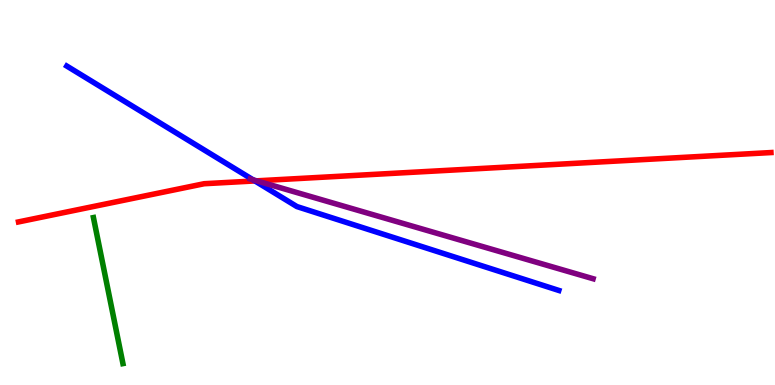[{'lines': ['blue', 'red'], 'intersections': [{'x': 3.29, 'y': 5.3}]}, {'lines': ['green', 'red'], 'intersections': []}, {'lines': ['purple', 'red'], 'intersections': [{'x': 3.31, 'y': 5.3}]}, {'lines': ['blue', 'green'], 'intersections': []}, {'lines': ['blue', 'purple'], 'intersections': [{'x': 3.27, 'y': 5.33}]}, {'lines': ['green', 'purple'], 'intersections': []}]